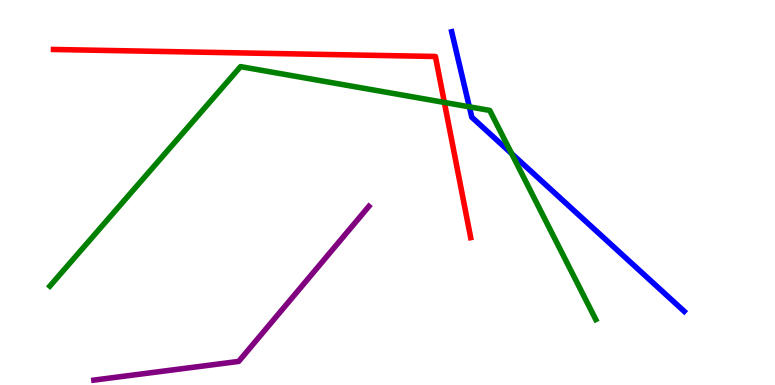[{'lines': ['blue', 'red'], 'intersections': []}, {'lines': ['green', 'red'], 'intersections': [{'x': 5.73, 'y': 7.34}]}, {'lines': ['purple', 'red'], 'intersections': []}, {'lines': ['blue', 'green'], 'intersections': [{'x': 6.06, 'y': 7.23}, {'x': 6.6, 'y': 6.01}]}, {'lines': ['blue', 'purple'], 'intersections': []}, {'lines': ['green', 'purple'], 'intersections': []}]